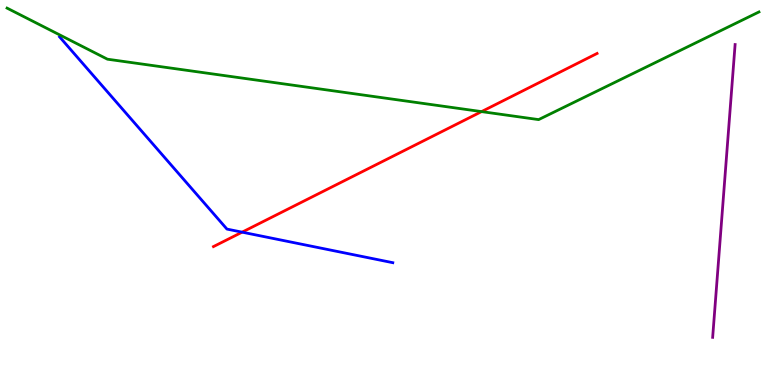[{'lines': ['blue', 'red'], 'intersections': [{'x': 3.12, 'y': 3.97}]}, {'lines': ['green', 'red'], 'intersections': [{'x': 6.21, 'y': 7.1}]}, {'lines': ['purple', 'red'], 'intersections': []}, {'lines': ['blue', 'green'], 'intersections': []}, {'lines': ['blue', 'purple'], 'intersections': []}, {'lines': ['green', 'purple'], 'intersections': []}]